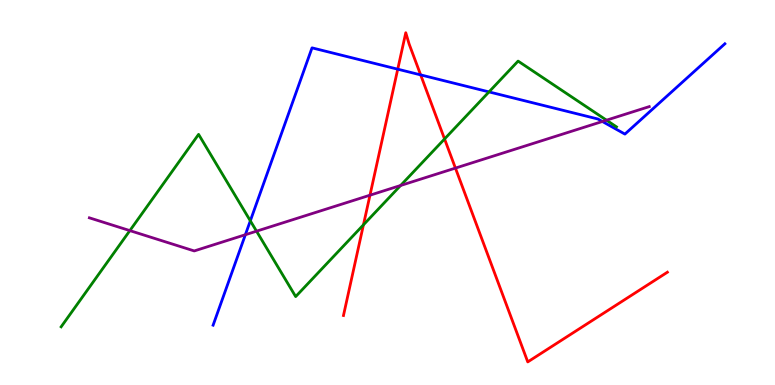[{'lines': ['blue', 'red'], 'intersections': [{'x': 5.13, 'y': 8.2}, {'x': 5.43, 'y': 8.05}]}, {'lines': ['green', 'red'], 'intersections': [{'x': 4.69, 'y': 4.16}, {'x': 5.74, 'y': 6.39}]}, {'lines': ['purple', 'red'], 'intersections': [{'x': 4.77, 'y': 4.93}, {'x': 5.88, 'y': 5.63}]}, {'lines': ['blue', 'green'], 'intersections': [{'x': 3.23, 'y': 4.26}, {'x': 6.31, 'y': 7.61}]}, {'lines': ['blue', 'purple'], 'intersections': [{'x': 3.17, 'y': 3.9}, {'x': 7.77, 'y': 6.84}]}, {'lines': ['green', 'purple'], 'intersections': [{'x': 1.68, 'y': 4.01}, {'x': 3.31, 'y': 4.0}, {'x': 5.17, 'y': 5.18}, {'x': 7.83, 'y': 6.88}]}]